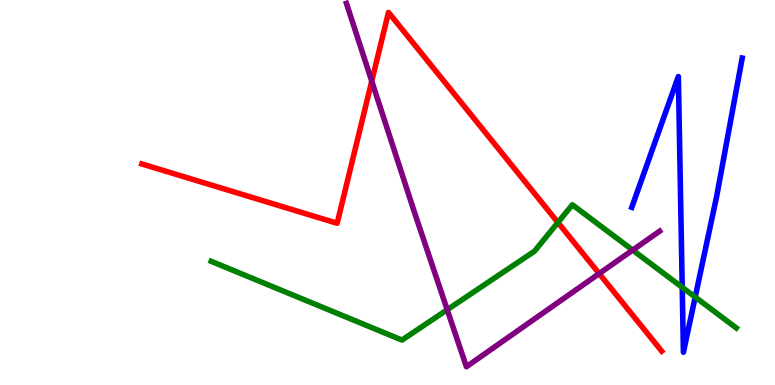[{'lines': ['blue', 'red'], 'intersections': []}, {'lines': ['green', 'red'], 'intersections': [{'x': 7.2, 'y': 4.22}]}, {'lines': ['purple', 'red'], 'intersections': [{'x': 4.8, 'y': 7.89}, {'x': 7.73, 'y': 2.89}]}, {'lines': ['blue', 'green'], 'intersections': [{'x': 8.8, 'y': 2.54}, {'x': 8.97, 'y': 2.28}]}, {'lines': ['blue', 'purple'], 'intersections': []}, {'lines': ['green', 'purple'], 'intersections': [{'x': 5.77, 'y': 1.96}, {'x': 8.16, 'y': 3.5}]}]